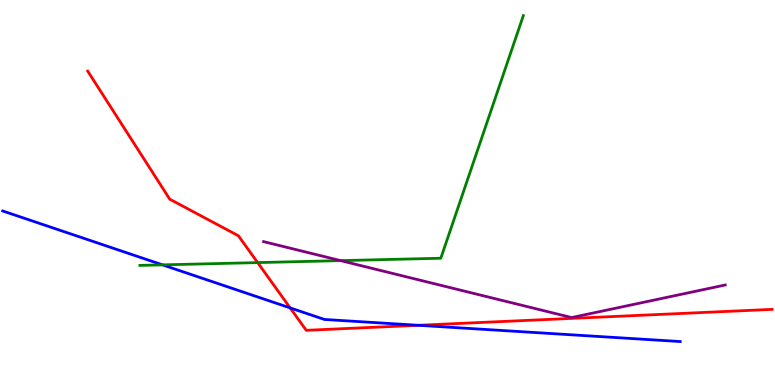[{'lines': ['blue', 'red'], 'intersections': [{'x': 3.74, 'y': 2.0}, {'x': 5.4, 'y': 1.55}]}, {'lines': ['green', 'red'], 'intersections': [{'x': 3.32, 'y': 3.18}]}, {'lines': ['purple', 'red'], 'intersections': []}, {'lines': ['blue', 'green'], 'intersections': [{'x': 2.1, 'y': 3.12}]}, {'lines': ['blue', 'purple'], 'intersections': []}, {'lines': ['green', 'purple'], 'intersections': [{'x': 4.4, 'y': 3.23}]}]